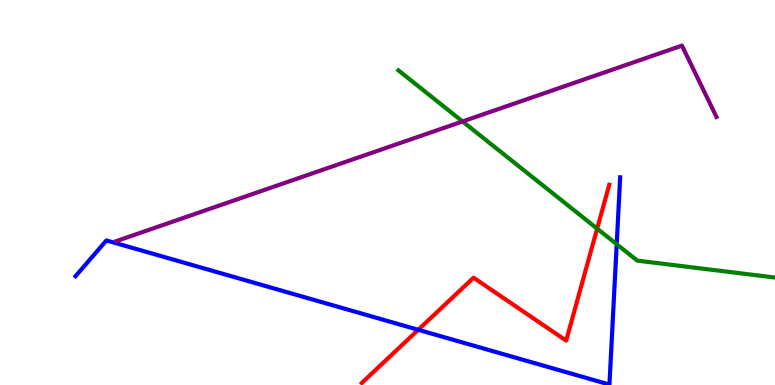[{'lines': ['blue', 'red'], 'intersections': [{'x': 5.4, 'y': 1.43}]}, {'lines': ['green', 'red'], 'intersections': [{'x': 7.71, 'y': 4.06}]}, {'lines': ['purple', 'red'], 'intersections': []}, {'lines': ['blue', 'green'], 'intersections': [{'x': 7.96, 'y': 3.66}]}, {'lines': ['blue', 'purple'], 'intersections': []}, {'lines': ['green', 'purple'], 'intersections': [{'x': 5.97, 'y': 6.85}]}]